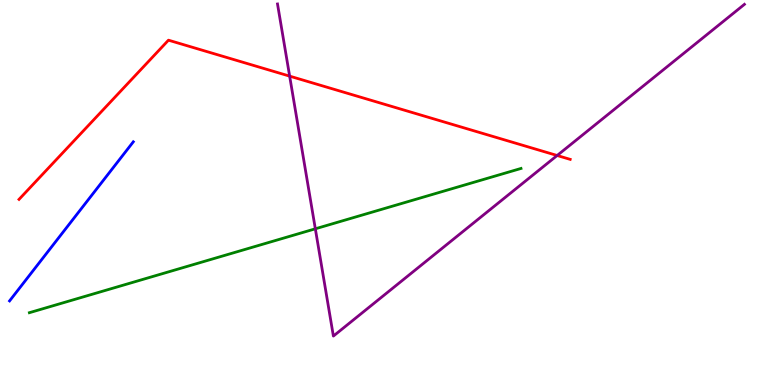[{'lines': ['blue', 'red'], 'intersections': []}, {'lines': ['green', 'red'], 'intersections': []}, {'lines': ['purple', 'red'], 'intersections': [{'x': 3.74, 'y': 8.02}, {'x': 7.19, 'y': 5.96}]}, {'lines': ['blue', 'green'], 'intersections': []}, {'lines': ['blue', 'purple'], 'intersections': []}, {'lines': ['green', 'purple'], 'intersections': [{'x': 4.07, 'y': 4.06}]}]